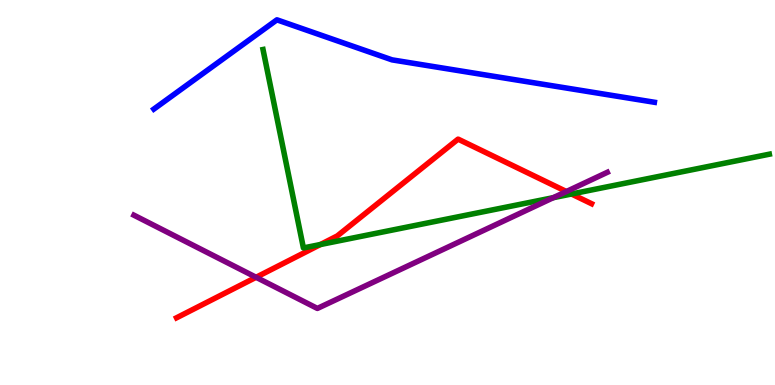[{'lines': ['blue', 'red'], 'intersections': []}, {'lines': ['green', 'red'], 'intersections': [{'x': 4.13, 'y': 3.65}, {'x': 7.37, 'y': 4.96}]}, {'lines': ['purple', 'red'], 'intersections': [{'x': 3.3, 'y': 2.8}, {'x': 7.31, 'y': 5.03}]}, {'lines': ['blue', 'green'], 'intersections': []}, {'lines': ['blue', 'purple'], 'intersections': []}, {'lines': ['green', 'purple'], 'intersections': [{'x': 7.14, 'y': 4.87}]}]